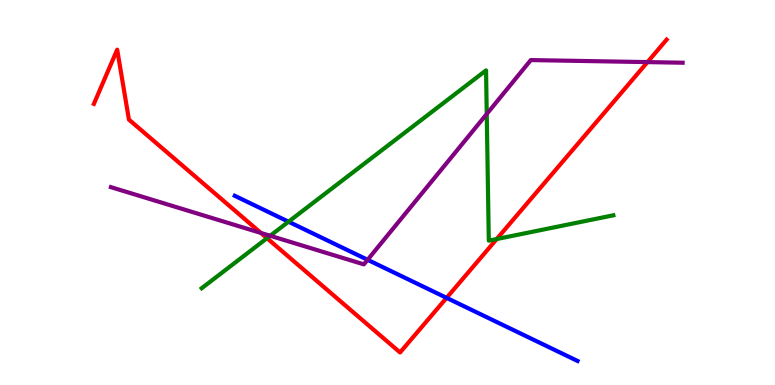[{'lines': ['blue', 'red'], 'intersections': [{'x': 5.76, 'y': 2.26}]}, {'lines': ['green', 'red'], 'intersections': [{'x': 3.45, 'y': 3.81}, {'x': 6.41, 'y': 3.79}]}, {'lines': ['purple', 'red'], 'intersections': [{'x': 3.37, 'y': 3.95}, {'x': 8.35, 'y': 8.39}]}, {'lines': ['blue', 'green'], 'intersections': [{'x': 3.72, 'y': 4.24}]}, {'lines': ['blue', 'purple'], 'intersections': [{'x': 4.74, 'y': 3.25}]}, {'lines': ['green', 'purple'], 'intersections': [{'x': 3.49, 'y': 3.88}, {'x': 6.28, 'y': 7.04}]}]